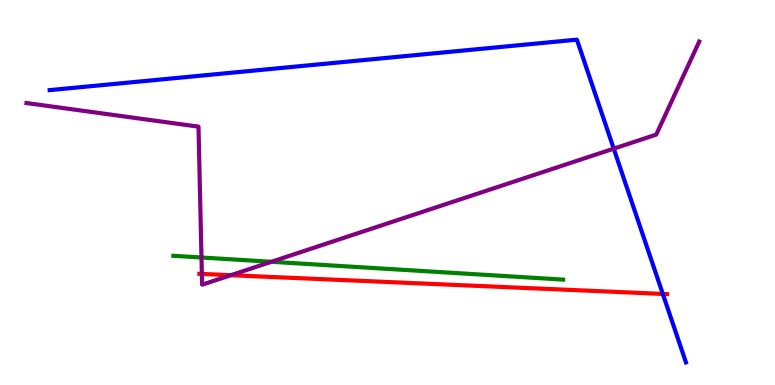[{'lines': ['blue', 'red'], 'intersections': [{'x': 8.55, 'y': 2.37}]}, {'lines': ['green', 'red'], 'intersections': []}, {'lines': ['purple', 'red'], 'intersections': [{'x': 2.6, 'y': 2.88}, {'x': 2.98, 'y': 2.85}]}, {'lines': ['blue', 'green'], 'intersections': []}, {'lines': ['blue', 'purple'], 'intersections': [{'x': 7.92, 'y': 6.14}]}, {'lines': ['green', 'purple'], 'intersections': [{'x': 2.6, 'y': 3.31}, {'x': 3.5, 'y': 3.2}]}]